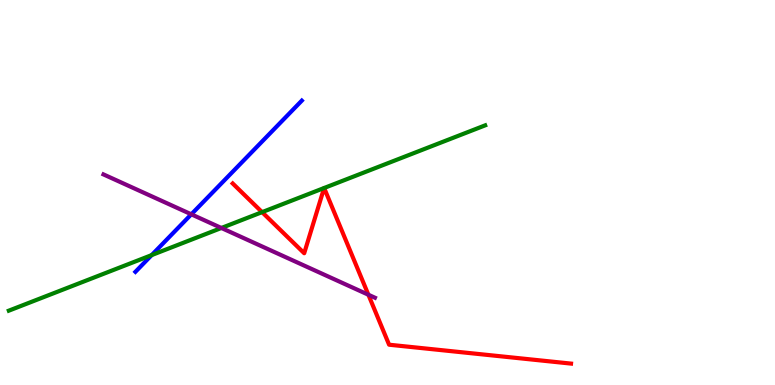[{'lines': ['blue', 'red'], 'intersections': []}, {'lines': ['green', 'red'], 'intersections': [{'x': 3.38, 'y': 4.49}, {'x': 4.18, 'y': 5.12}, {'x': 4.18, 'y': 5.12}]}, {'lines': ['purple', 'red'], 'intersections': [{'x': 4.75, 'y': 2.34}]}, {'lines': ['blue', 'green'], 'intersections': [{'x': 1.96, 'y': 3.37}]}, {'lines': ['blue', 'purple'], 'intersections': [{'x': 2.47, 'y': 4.43}]}, {'lines': ['green', 'purple'], 'intersections': [{'x': 2.86, 'y': 4.08}]}]